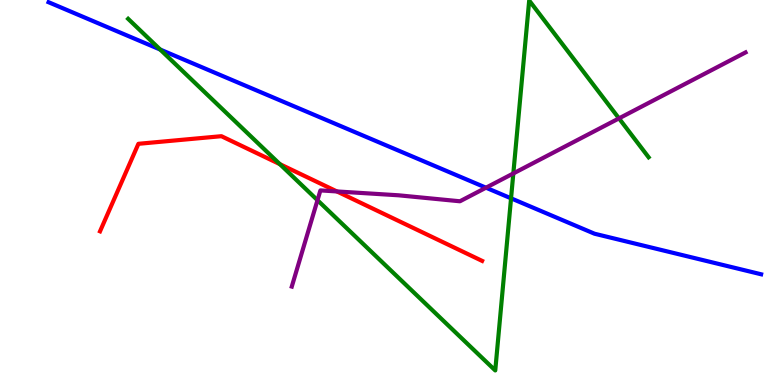[{'lines': ['blue', 'red'], 'intersections': []}, {'lines': ['green', 'red'], 'intersections': [{'x': 3.61, 'y': 5.74}]}, {'lines': ['purple', 'red'], 'intersections': [{'x': 4.35, 'y': 5.03}]}, {'lines': ['blue', 'green'], 'intersections': [{'x': 2.07, 'y': 8.71}, {'x': 6.59, 'y': 4.85}]}, {'lines': ['blue', 'purple'], 'intersections': [{'x': 6.27, 'y': 5.12}]}, {'lines': ['green', 'purple'], 'intersections': [{'x': 4.1, 'y': 4.8}, {'x': 6.62, 'y': 5.49}, {'x': 7.99, 'y': 6.93}]}]